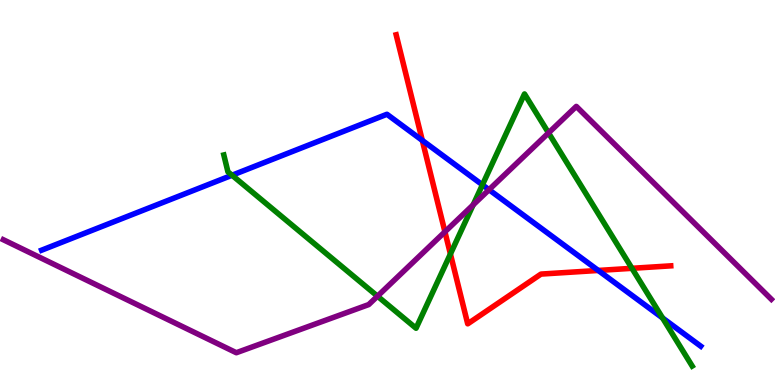[{'lines': ['blue', 'red'], 'intersections': [{'x': 5.45, 'y': 6.35}, {'x': 7.72, 'y': 2.98}]}, {'lines': ['green', 'red'], 'intersections': [{'x': 5.81, 'y': 3.4}, {'x': 8.15, 'y': 3.03}]}, {'lines': ['purple', 'red'], 'intersections': [{'x': 5.74, 'y': 3.98}]}, {'lines': ['blue', 'green'], 'intersections': [{'x': 2.99, 'y': 5.45}, {'x': 6.22, 'y': 5.2}, {'x': 8.55, 'y': 1.74}]}, {'lines': ['blue', 'purple'], 'intersections': [{'x': 6.31, 'y': 5.07}]}, {'lines': ['green', 'purple'], 'intersections': [{'x': 4.87, 'y': 2.31}, {'x': 6.11, 'y': 4.68}, {'x': 7.08, 'y': 6.55}]}]